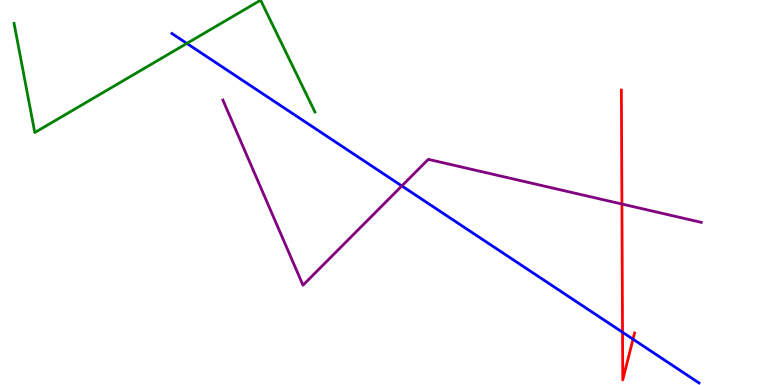[{'lines': ['blue', 'red'], 'intersections': [{'x': 8.03, 'y': 1.37}, {'x': 8.17, 'y': 1.19}]}, {'lines': ['green', 'red'], 'intersections': []}, {'lines': ['purple', 'red'], 'intersections': [{'x': 8.02, 'y': 4.7}]}, {'lines': ['blue', 'green'], 'intersections': [{'x': 2.41, 'y': 8.87}]}, {'lines': ['blue', 'purple'], 'intersections': [{'x': 5.18, 'y': 5.17}]}, {'lines': ['green', 'purple'], 'intersections': []}]